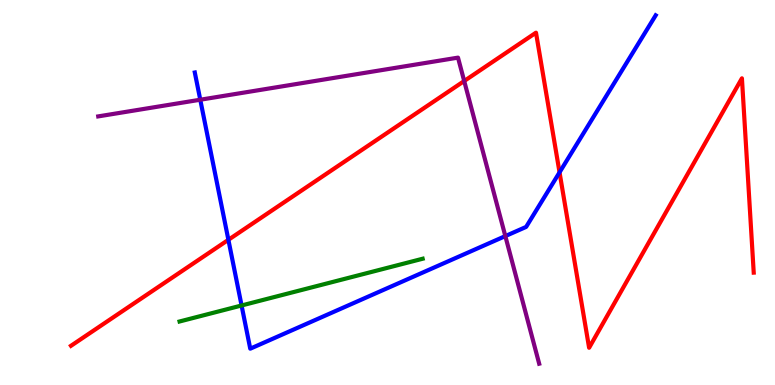[{'lines': ['blue', 'red'], 'intersections': [{'x': 2.95, 'y': 3.77}, {'x': 7.22, 'y': 5.52}]}, {'lines': ['green', 'red'], 'intersections': []}, {'lines': ['purple', 'red'], 'intersections': [{'x': 5.99, 'y': 7.9}]}, {'lines': ['blue', 'green'], 'intersections': [{'x': 3.12, 'y': 2.07}]}, {'lines': ['blue', 'purple'], 'intersections': [{'x': 2.58, 'y': 7.41}, {'x': 6.52, 'y': 3.87}]}, {'lines': ['green', 'purple'], 'intersections': []}]